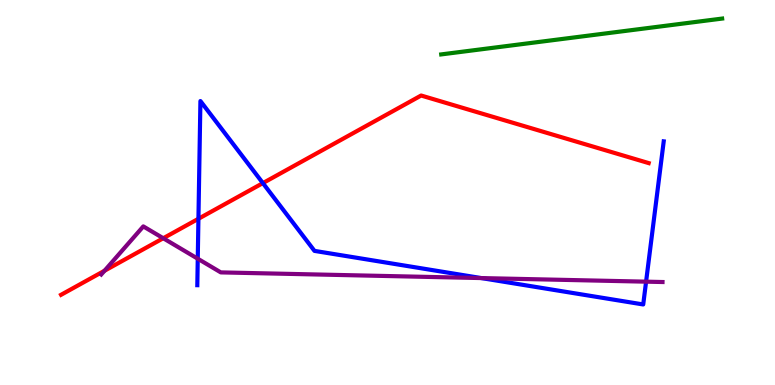[{'lines': ['blue', 'red'], 'intersections': [{'x': 2.56, 'y': 4.32}, {'x': 3.39, 'y': 5.24}]}, {'lines': ['green', 'red'], 'intersections': []}, {'lines': ['purple', 'red'], 'intersections': [{'x': 1.35, 'y': 2.97}, {'x': 2.11, 'y': 3.81}]}, {'lines': ['blue', 'green'], 'intersections': []}, {'lines': ['blue', 'purple'], 'intersections': [{'x': 2.55, 'y': 3.28}, {'x': 6.21, 'y': 2.78}, {'x': 8.34, 'y': 2.68}]}, {'lines': ['green', 'purple'], 'intersections': []}]